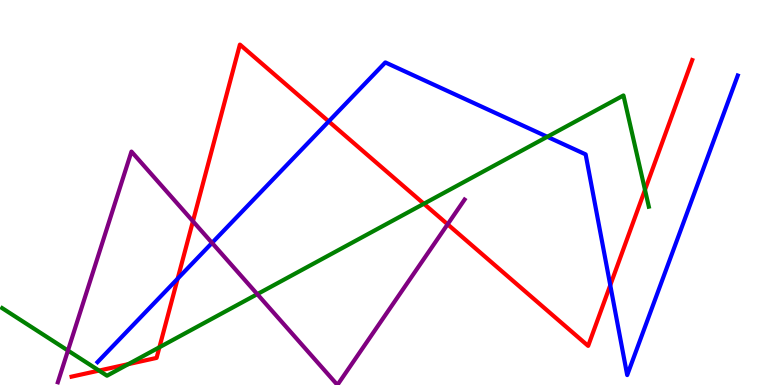[{'lines': ['blue', 'red'], 'intersections': [{'x': 2.29, 'y': 2.76}, {'x': 4.24, 'y': 6.85}, {'x': 7.87, 'y': 2.59}]}, {'lines': ['green', 'red'], 'intersections': [{'x': 1.28, 'y': 0.374}, {'x': 1.66, 'y': 0.542}, {'x': 2.06, 'y': 0.98}, {'x': 5.47, 'y': 4.71}, {'x': 8.32, 'y': 5.07}]}, {'lines': ['purple', 'red'], 'intersections': [{'x': 2.49, 'y': 4.25}, {'x': 5.78, 'y': 4.17}]}, {'lines': ['blue', 'green'], 'intersections': [{'x': 7.06, 'y': 6.45}]}, {'lines': ['blue', 'purple'], 'intersections': [{'x': 2.74, 'y': 3.69}]}, {'lines': ['green', 'purple'], 'intersections': [{'x': 0.877, 'y': 0.895}, {'x': 3.32, 'y': 2.36}]}]